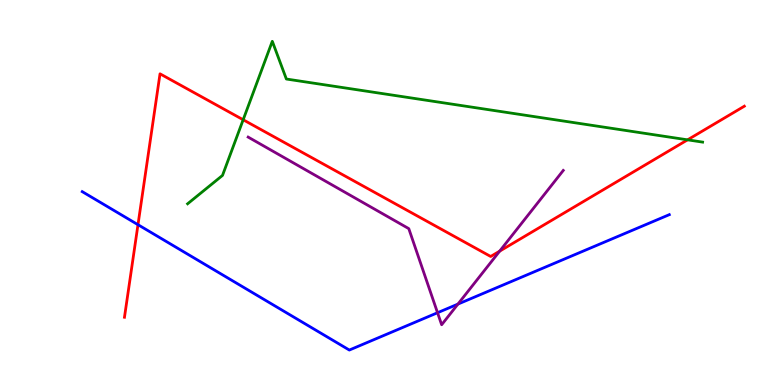[{'lines': ['blue', 'red'], 'intersections': [{'x': 1.78, 'y': 4.16}]}, {'lines': ['green', 'red'], 'intersections': [{'x': 3.14, 'y': 6.89}, {'x': 8.87, 'y': 6.37}]}, {'lines': ['purple', 'red'], 'intersections': [{'x': 6.45, 'y': 3.48}]}, {'lines': ['blue', 'green'], 'intersections': []}, {'lines': ['blue', 'purple'], 'intersections': [{'x': 5.65, 'y': 1.88}, {'x': 5.91, 'y': 2.1}]}, {'lines': ['green', 'purple'], 'intersections': []}]